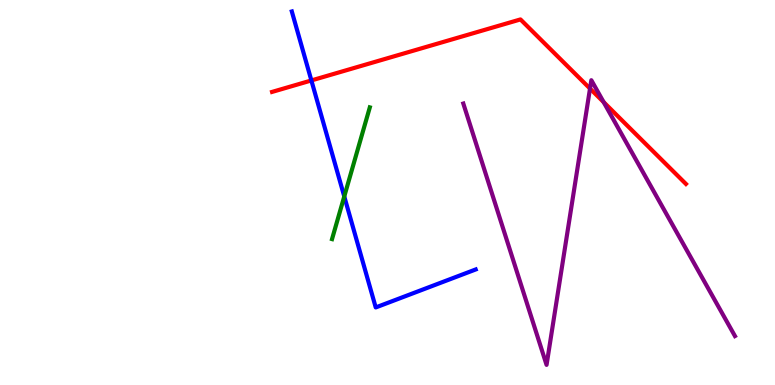[{'lines': ['blue', 'red'], 'intersections': [{'x': 4.02, 'y': 7.91}]}, {'lines': ['green', 'red'], 'intersections': []}, {'lines': ['purple', 'red'], 'intersections': [{'x': 7.61, 'y': 7.7}, {'x': 7.79, 'y': 7.35}]}, {'lines': ['blue', 'green'], 'intersections': [{'x': 4.44, 'y': 4.9}]}, {'lines': ['blue', 'purple'], 'intersections': []}, {'lines': ['green', 'purple'], 'intersections': []}]